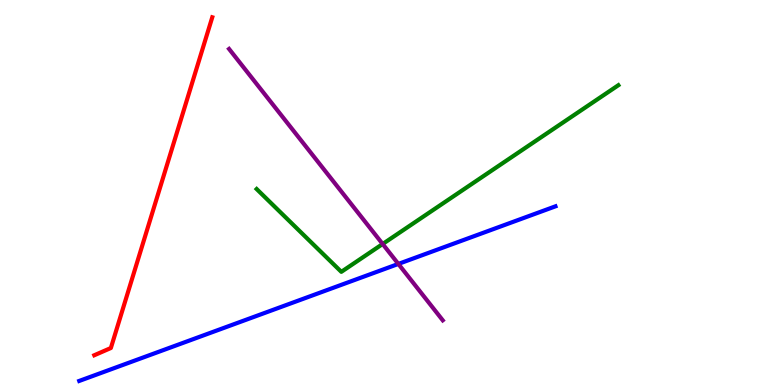[{'lines': ['blue', 'red'], 'intersections': []}, {'lines': ['green', 'red'], 'intersections': []}, {'lines': ['purple', 'red'], 'intersections': []}, {'lines': ['blue', 'green'], 'intersections': []}, {'lines': ['blue', 'purple'], 'intersections': [{'x': 5.14, 'y': 3.14}]}, {'lines': ['green', 'purple'], 'intersections': [{'x': 4.94, 'y': 3.66}]}]